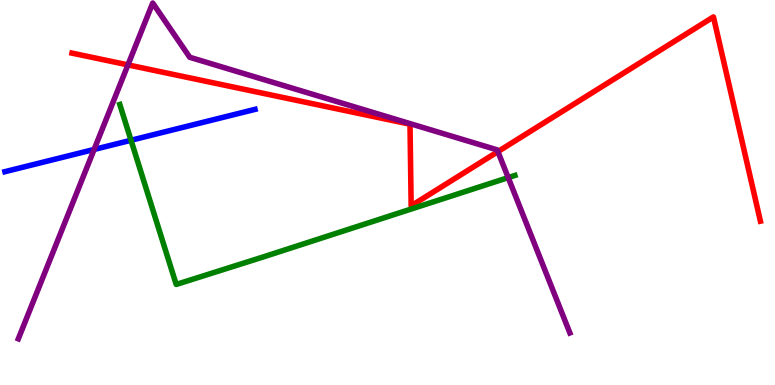[{'lines': ['blue', 'red'], 'intersections': []}, {'lines': ['green', 'red'], 'intersections': []}, {'lines': ['purple', 'red'], 'intersections': [{'x': 1.65, 'y': 8.31}, {'x': 6.42, 'y': 6.06}]}, {'lines': ['blue', 'green'], 'intersections': [{'x': 1.69, 'y': 6.36}]}, {'lines': ['blue', 'purple'], 'intersections': [{'x': 1.21, 'y': 6.12}]}, {'lines': ['green', 'purple'], 'intersections': [{'x': 6.56, 'y': 5.39}]}]